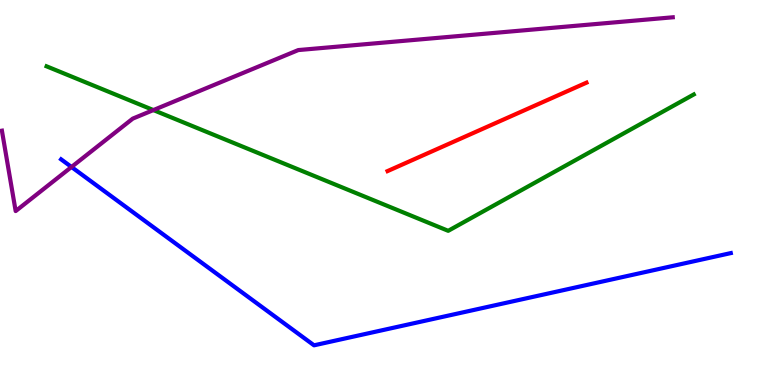[{'lines': ['blue', 'red'], 'intersections': []}, {'lines': ['green', 'red'], 'intersections': []}, {'lines': ['purple', 'red'], 'intersections': []}, {'lines': ['blue', 'green'], 'intersections': []}, {'lines': ['blue', 'purple'], 'intersections': [{'x': 0.923, 'y': 5.66}]}, {'lines': ['green', 'purple'], 'intersections': [{'x': 1.98, 'y': 7.14}]}]